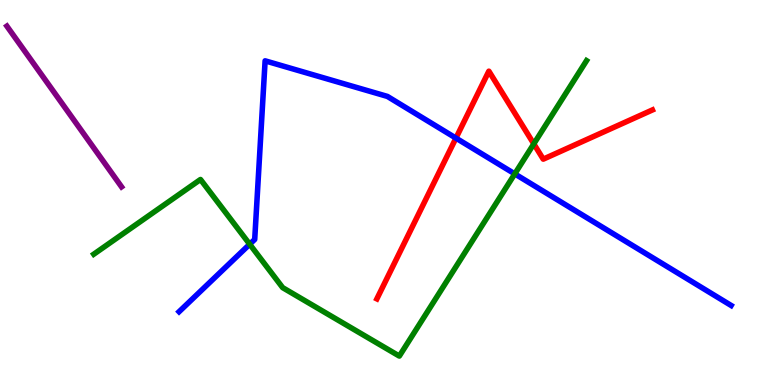[{'lines': ['blue', 'red'], 'intersections': [{'x': 5.88, 'y': 6.41}]}, {'lines': ['green', 'red'], 'intersections': [{'x': 6.89, 'y': 6.26}]}, {'lines': ['purple', 'red'], 'intersections': []}, {'lines': ['blue', 'green'], 'intersections': [{'x': 3.22, 'y': 3.66}, {'x': 6.64, 'y': 5.48}]}, {'lines': ['blue', 'purple'], 'intersections': []}, {'lines': ['green', 'purple'], 'intersections': []}]